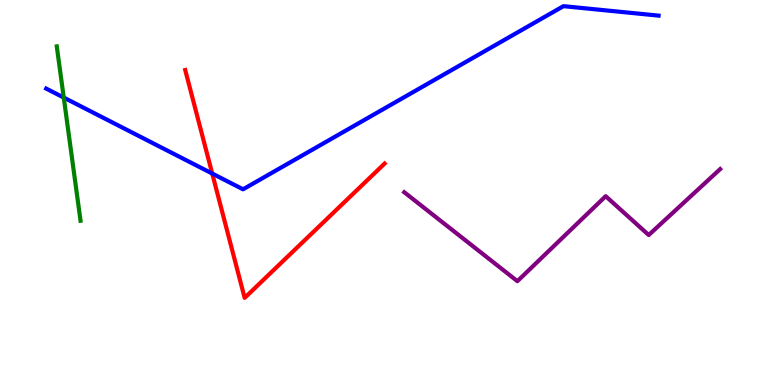[{'lines': ['blue', 'red'], 'intersections': [{'x': 2.74, 'y': 5.49}]}, {'lines': ['green', 'red'], 'intersections': []}, {'lines': ['purple', 'red'], 'intersections': []}, {'lines': ['blue', 'green'], 'intersections': [{'x': 0.823, 'y': 7.47}]}, {'lines': ['blue', 'purple'], 'intersections': []}, {'lines': ['green', 'purple'], 'intersections': []}]